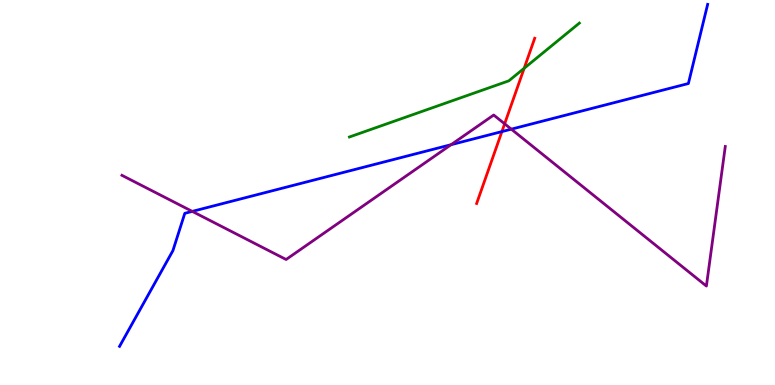[{'lines': ['blue', 'red'], 'intersections': [{'x': 6.48, 'y': 6.58}]}, {'lines': ['green', 'red'], 'intersections': [{'x': 6.76, 'y': 8.23}]}, {'lines': ['purple', 'red'], 'intersections': [{'x': 6.51, 'y': 6.78}]}, {'lines': ['blue', 'green'], 'intersections': []}, {'lines': ['blue', 'purple'], 'intersections': [{'x': 2.48, 'y': 4.51}, {'x': 5.82, 'y': 6.24}, {'x': 6.6, 'y': 6.64}]}, {'lines': ['green', 'purple'], 'intersections': []}]